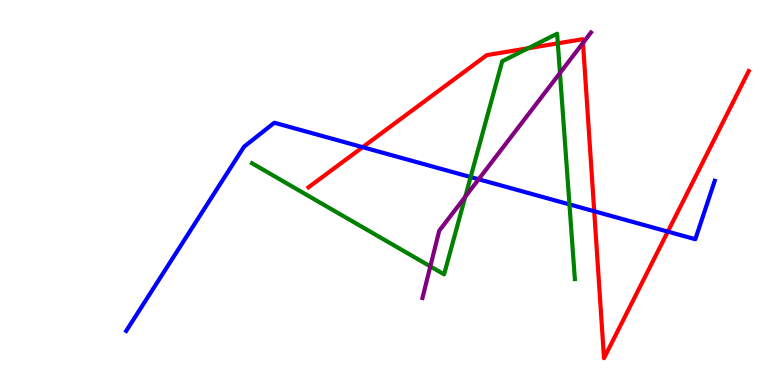[{'lines': ['blue', 'red'], 'intersections': [{'x': 4.68, 'y': 6.18}, {'x': 7.67, 'y': 4.51}, {'x': 8.62, 'y': 3.98}]}, {'lines': ['green', 'red'], 'intersections': [{'x': 6.81, 'y': 8.75}, {'x': 7.2, 'y': 8.87}]}, {'lines': ['purple', 'red'], 'intersections': [{'x': 7.52, 'y': 8.89}]}, {'lines': ['blue', 'green'], 'intersections': [{'x': 6.07, 'y': 5.4}, {'x': 7.35, 'y': 4.69}]}, {'lines': ['blue', 'purple'], 'intersections': [{'x': 6.18, 'y': 5.34}]}, {'lines': ['green', 'purple'], 'intersections': [{'x': 5.55, 'y': 3.08}, {'x': 6.0, 'y': 4.89}, {'x': 7.23, 'y': 8.1}]}]